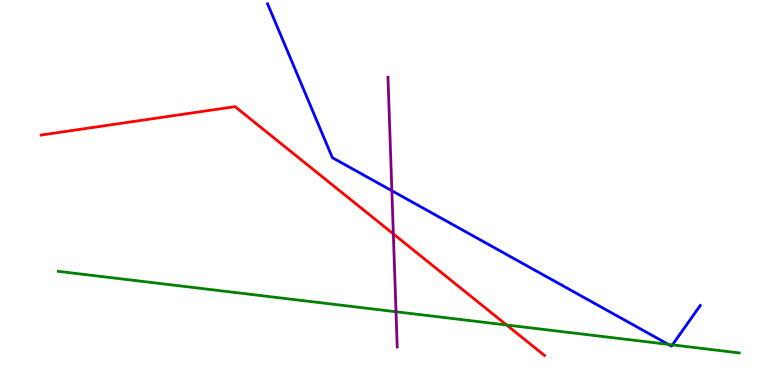[{'lines': ['blue', 'red'], 'intersections': []}, {'lines': ['green', 'red'], 'intersections': [{'x': 6.54, 'y': 1.56}]}, {'lines': ['purple', 'red'], 'intersections': [{'x': 5.08, 'y': 3.92}]}, {'lines': ['blue', 'green'], 'intersections': [{'x': 8.62, 'y': 1.06}, {'x': 8.68, 'y': 1.04}]}, {'lines': ['blue', 'purple'], 'intersections': [{'x': 5.06, 'y': 5.05}]}, {'lines': ['green', 'purple'], 'intersections': [{'x': 5.11, 'y': 1.9}]}]